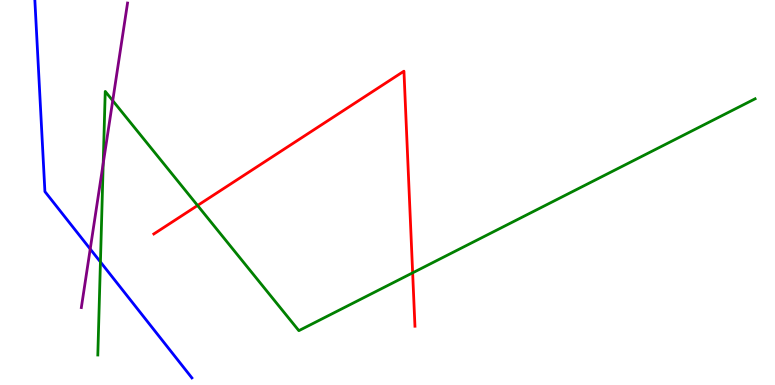[{'lines': ['blue', 'red'], 'intersections': []}, {'lines': ['green', 'red'], 'intersections': [{'x': 2.55, 'y': 4.66}, {'x': 5.32, 'y': 2.91}]}, {'lines': ['purple', 'red'], 'intersections': []}, {'lines': ['blue', 'green'], 'intersections': [{'x': 1.3, 'y': 3.2}]}, {'lines': ['blue', 'purple'], 'intersections': [{'x': 1.16, 'y': 3.53}]}, {'lines': ['green', 'purple'], 'intersections': [{'x': 1.33, 'y': 5.76}, {'x': 1.45, 'y': 7.39}]}]